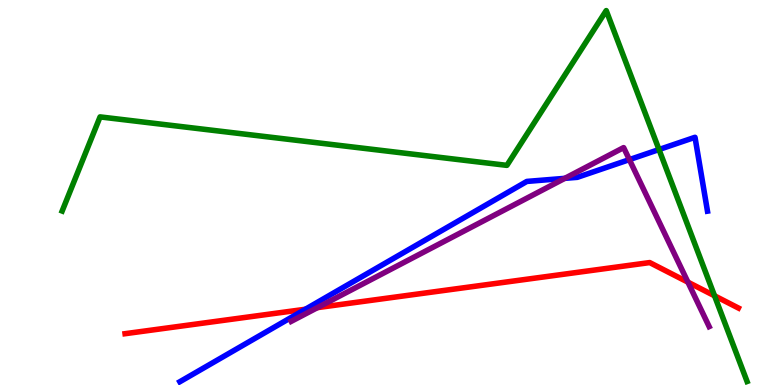[{'lines': ['blue', 'red'], 'intersections': [{'x': 3.94, 'y': 1.97}]}, {'lines': ['green', 'red'], 'intersections': [{'x': 9.22, 'y': 2.32}]}, {'lines': ['purple', 'red'], 'intersections': [{'x': 4.1, 'y': 2.01}, {'x': 8.88, 'y': 2.67}]}, {'lines': ['blue', 'green'], 'intersections': [{'x': 8.5, 'y': 6.12}]}, {'lines': ['blue', 'purple'], 'intersections': [{'x': 7.29, 'y': 5.37}, {'x': 8.12, 'y': 5.85}]}, {'lines': ['green', 'purple'], 'intersections': []}]